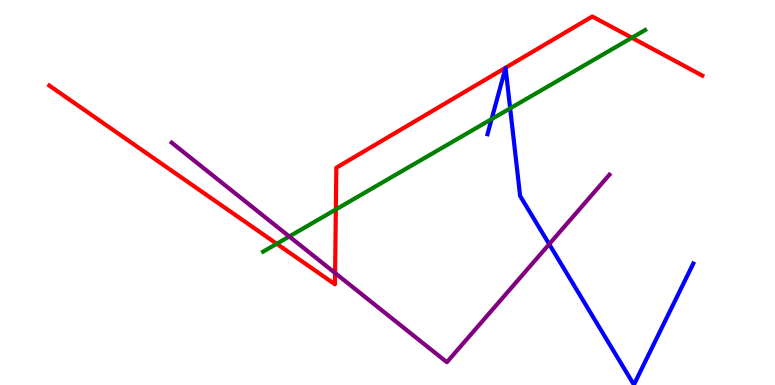[{'lines': ['blue', 'red'], 'intersections': []}, {'lines': ['green', 'red'], 'intersections': [{'x': 3.57, 'y': 3.67}, {'x': 4.33, 'y': 4.56}, {'x': 8.15, 'y': 9.02}]}, {'lines': ['purple', 'red'], 'intersections': [{'x': 4.32, 'y': 2.91}]}, {'lines': ['blue', 'green'], 'intersections': [{'x': 6.34, 'y': 6.91}, {'x': 6.58, 'y': 7.19}]}, {'lines': ['blue', 'purple'], 'intersections': [{'x': 7.09, 'y': 3.66}]}, {'lines': ['green', 'purple'], 'intersections': [{'x': 3.73, 'y': 3.86}]}]